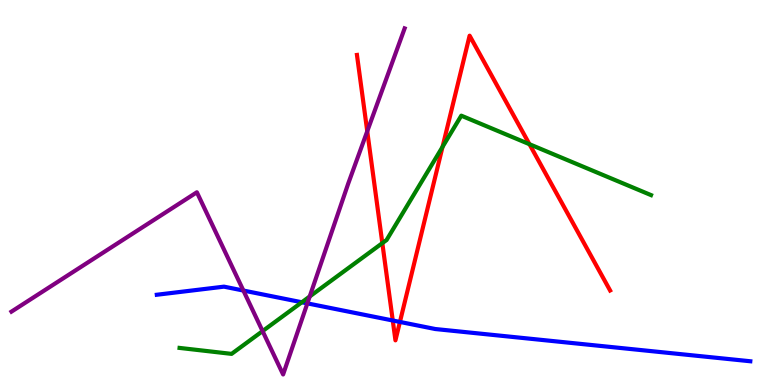[{'lines': ['blue', 'red'], 'intersections': [{'x': 5.07, 'y': 1.68}, {'x': 5.16, 'y': 1.64}]}, {'lines': ['green', 'red'], 'intersections': [{'x': 4.93, 'y': 3.68}, {'x': 5.71, 'y': 6.19}, {'x': 6.83, 'y': 6.25}]}, {'lines': ['purple', 'red'], 'intersections': [{'x': 4.74, 'y': 6.59}]}, {'lines': ['blue', 'green'], 'intersections': [{'x': 3.89, 'y': 2.15}]}, {'lines': ['blue', 'purple'], 'intersections': [{'x': 3.14, 'y': 2.45}, {'x': 3.97, 'y': 2.12}]}, {'lines': ['green', 'purple'], 'intersections': [{'x': 3.39, 'y': 1.4}, {'x': 4.0, 'y': 2.3}]}]